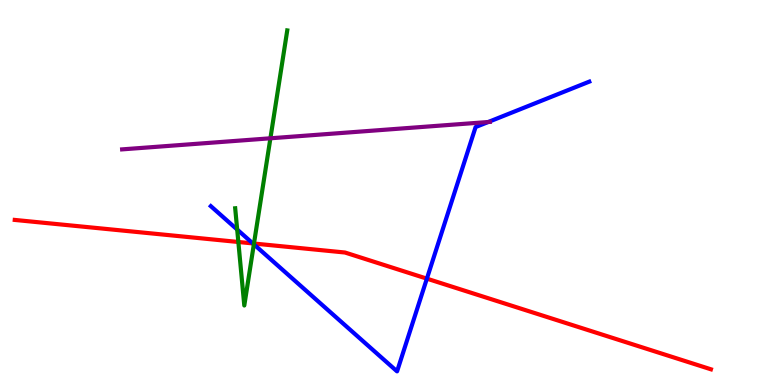[{'lines': ['blue', 'red'], 'intersections': [{'x': 3.26, 'y': 3.68}, {'x': 5.51, 'y': 2.76}]}, {'lines': ['green', 'red'], 'intersections': [{'x': 3.08, 'y': 3.71}, {'x': 3.28, 'y': 3.67}]}, {'lines': ['purple', 'red'], 'intersections': []}, {'lines': ['blue', 'green'], 'intersections': [{'x': 3.06, 'y': 4.04}, {'x': 3.28, 'y': 3.65}]}, {'lines': ['blue', 'purple'], 'intersections': [{'x': 6.3, 'y': 6.83}]}, {'lines': ['green', 'purple'], 'intersections': [{'x': 3.49, 'y': 6.41}]}]